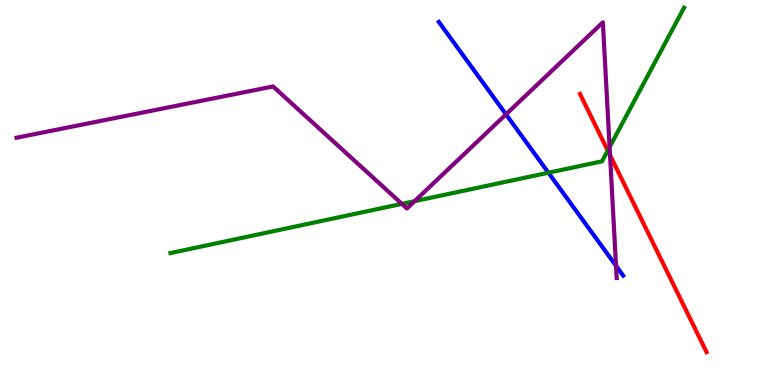[{'lines': ['blue', 'red'], 'intersections': []}, {'lines': ['green', 'red'], 'intersections': [{'x': 7.84, 'y': 6.09}]}, {'lines': ['purple', 'red'], 'intersections': [{'x': 7.87, 'y': 5.97}]}, {'lines': ['blue', 'green'], 'intersections': [{'x': 7.08, 'y': 5.51}]}, {'lines': ['blue', 'purple'], 'intersections': [{'x': 6.53, 'y': 7.03}, {'x': 7.95, 'y': 3.1}]}, {'lines': ['green', 'purple'], 'intersections': [{'x': 5.19, 'y': 4.7}, {'x': 5.35, 'y': 4.77}, {'x': 7.87, 'y': 6.18}]}]